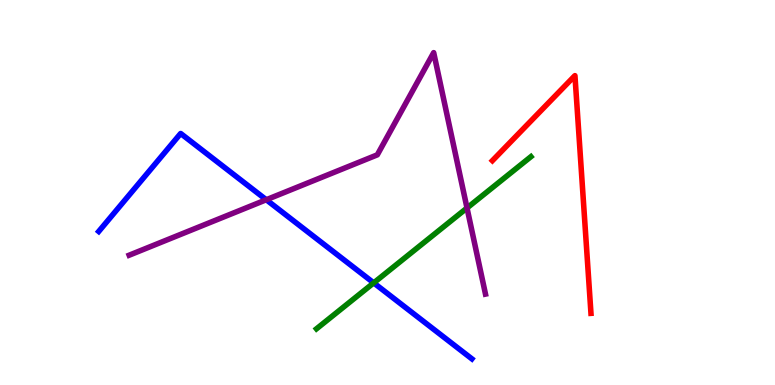[{'lines': ['blue', 'red'], 'intersections': []}, {'lines': ['green', 'red'], 'intersections': []}, {'lines': ['purple', 'red'], 'intersections': []}, {'lines': ['blue', 'green'], 'intersections': [{'x': 4.82, 'y': 2.65}]}, {'lines': ['blue', 'purple'], 'intersections': [{'x': 3.44, 'y': 4.81}]}, {'lines': ['green', 'purple'], 'intersections': [{'x': 6.03, 'y': 4.6}]}]